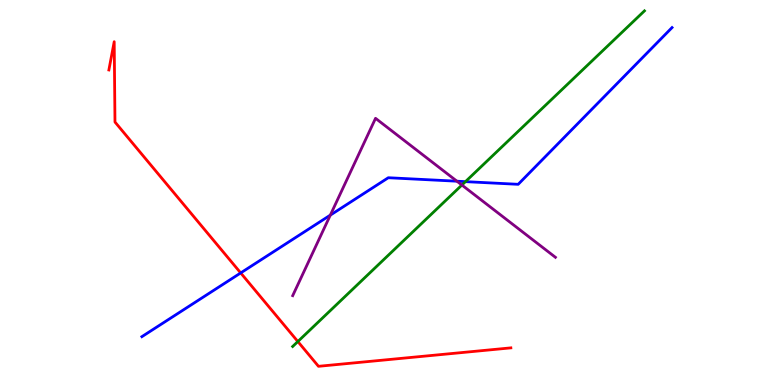[{'lines': ['blue', 'red'], 'intersections': [{'x': 3.11, 'y': 2.91}]}, {'lines': ['green', 'red'], 'intersections': [{'x': 3.84, 'y': 1.13}]}, {'lines': ['purple', 'red'], 'intersections': []}, {'lines': ['blue', 'green'], 'intersections': [{'x': 6.01, 'y': 5.28}]}, {'lines': ['blue', 'purple'], 'intersections': [{'x': 4.26, 'y': 4.41}, {'x': 5.9, 'y': 5.29}]}, {'lines': ['green', 'purple'], 'intersections': [{'x': 5.96, 'y': 5.19}]}]